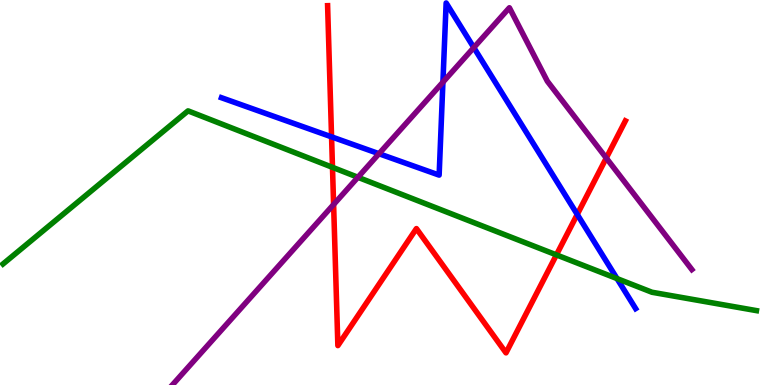[{'lines': ['blue', 'red'], 'intersections': [{'x': 4.28, 'y': 6.45}, {'x': 7.45, 'y': 4.43}]}, {'lines': ['green', 'red'], 'intersections': [{'x': 4.29, 'y': 5.65}, {'x': 7.18, 'y': 3.38}]}, {'lines': ['purple', 'red'], 'intersections': [{'x': 4.3, 'y': 4.69}, {'x': 7.82, 'y': 5.9}]}, {'lines': ['blue', 'green'], 'intersections': [{'x': 7.96, 'y': 2.76}]}, {'lines': ['blue', 'purple'], 'intersections': [{'x': 4.89, 'y': 6.01}, {'x': 5.72, 'y': 7.87}, {'x': 6.11, 'y': 8.76}]}, {'lines': ['green', 'purple'], 'intersections': [{'x': 4.62, 'y': 5.4}]}]